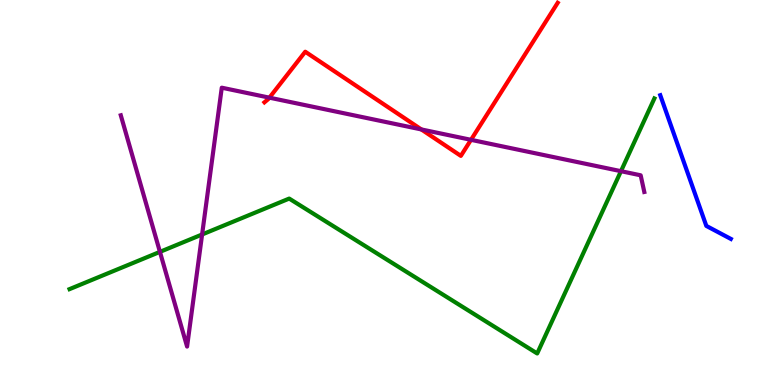[{'lines': ['blue', 'red'], 'intersections': []}, {'lines': ['green', 'red'], 'intersections': []}, {'lines': ['purple', 'red'], 'intersections': [{'x': 3.48, 'y': 7.46}, {'x': 5.44, 'y': 6.64}, {'x': 6.08, 'y': 6.37}]}, {'lines': ['blue', 'green'], 'intersections': []}, {'lines': ['blue', 'purple'], 'intersections': []}, {'lines': ['green', 'purple'], 'intersections': [{'x': 2.06, 'y': 3.46}, {'x': 2.61, 'y': 3.91}, {'x': 8.01, 'y': 5.55}]}]